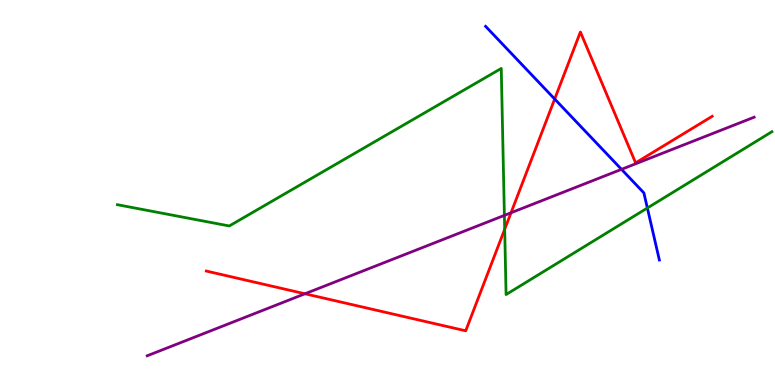[{'lines': ['blue', 'red'], 'intersections': [{'x': 7.16, 'y': 7.43}]}, {'lines': ['green', 'red'], 'intersections': [{'x': 6.51, 'y': 4.04}]}, {'lines': ['purple', 'red'], 'intersections': [{'x': 3.93, 'y': 2.37}, {'x': 6.59, 'y': 4.47}]}, {'lines': ['blue', 'green'], 'intersections': [{'x': 8.35, 'y': 4.6}]}, {'lines': ['blue', 'purple'], 'intersections': [{'x': 8.02, 'y': 5.6}]}, {'lines': ['green', 'purple'], 'intersections': [{'x': 6.51, 'y': 4.41}]}]